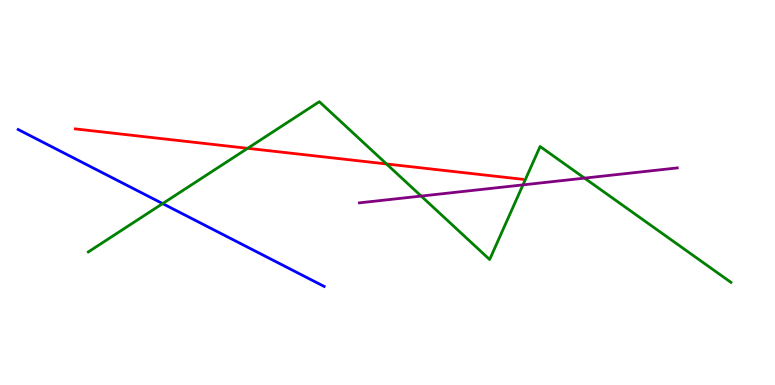[{'lines': ['blue', 'red'], 'intersections': []}, {'lines': ['green', 'red'], 'intersections': [{'x': 3.2, 'y': 6.15}, {'x': 4.99, 'y': 5.74}]}, {'lines': ['purple', 'red'], 'intersections': []}, {'lines': ['blue', 'green'], 'intersections': [{'x': 2.1, 'y': 4.71}]}, {'lines': ['blue', 'purple'], 'intersections': []}, {'lines': ['green', 'purple'], 'intersections': [{'x': 5.43, 'y': 4.91}, {'x': 6.75, 'y': 5.2}, {'x': 7.54, 'y': 5.37}]}]